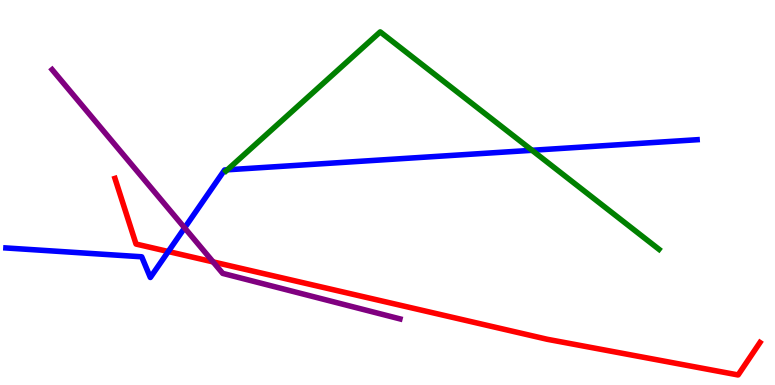[{'lines': ['blue', 'red'], 'intersections': [{'x': 2.17, 'y': 3.47}]}, {'lines': ['green', 'red'], 'intersections': []}, {'lines': ['purple', 'red'], 'intersections': [{'x': 2.75, 'y': 3.2}]}, {'lines': ['blue', 'green'], 'intersections': [{'x': 2.93, 'y': 5.59}, {'x': 6.86, 'y': 6.1}]}, {'lines': ['blue', 'purple'], 'intersections': [{'x': 2.38, 'y': 4.08}]}, {'lines': ['green', 'purple'], 'intersections': []}]